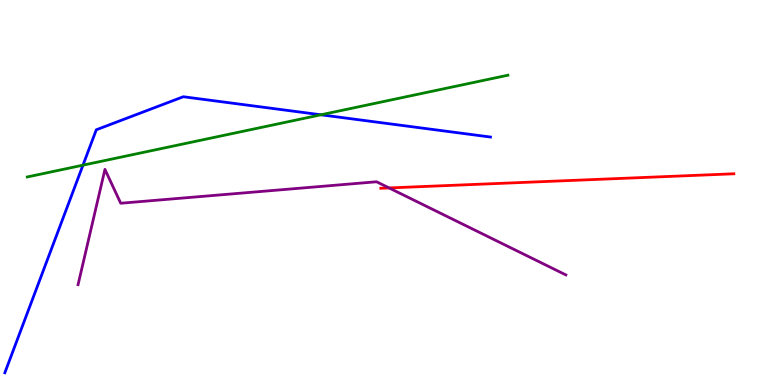[{'lines': ['blue', 'red'], 'intersections': []}, {'lines': ['green', 'red'], 'intersections': []}, {'lines': ['purple', 'red'], 'intersections': [{'x': 5.02, 'y': 5.12}]}, {'lines': ['blue', 'green'], 'intersections': [{'x': 1.07, 'y': 5.71}, {'x': 4.14, 'y': 7.02}]}, {'lines': ['blue', 'purple'], 'intersections': []}, {'lines': ['green', 'purple'], 'intersections': []}]